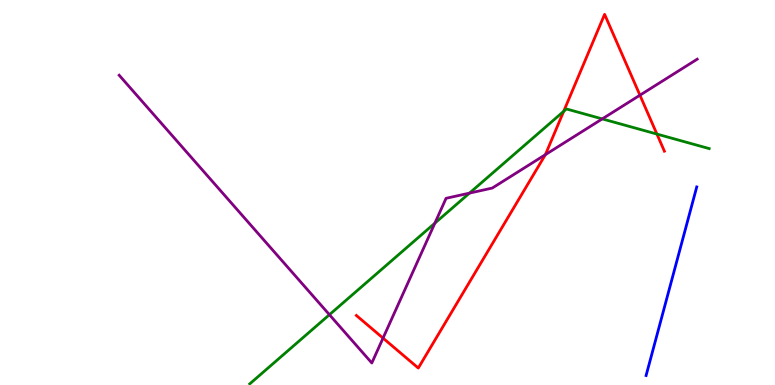[{'lines': ['blue', 'red'], 'intersections': []}, {'lines': ['green', 'red'], 'intersections': [{'x': 7.27, 'y': 7.11}, {'x': 8.48, 'y': 6.52}]}, {'lines': ['purple', 'red'], 'intersections': [{'x': 4.94, 'y': 1.22}, {'x': 7.04, 'y': 5.98}, {'x': 8.26, 'y': 7.53}]}, {'lines': ['blue', 'green'], 'intersections': []}, {'lines': ['blue', 'purple'], 'intersections': []}, {'lines': ['green', 'purple'], 'intersections': [{'x': 4.25, 'y': 1.83}, {'x': 5.61, 'y': 4.2}, {'x': 6.06, 'y': 4.98}, {'x': 7.77, 'y': 6.91}]}]